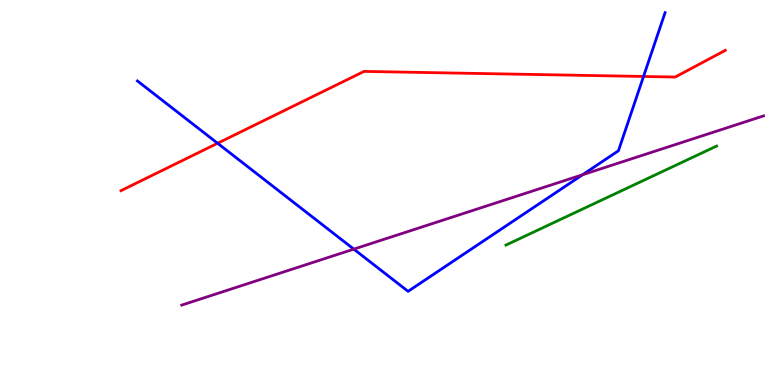[{'lines': ['blue', 'red'], 'intersections': [{'x': 2.81, 'y': 6.28}, {'x': 8.3, 'y': 8.01}]}, {'lines': ['green', 'red'], 'intersections': []}, {'lines': ['purple', 'red'], 'intersections': []}, {'lines': ['blue', 'green'], 'intersections': []}, {'lines': ['blue', 'purple'], 'intersections': [{'x': 4.57, 'y': 3.53}, {'x': 7.52, 'y': 5.46}]}, {'lines': ['green', 'purple'], 'intersections': []}]